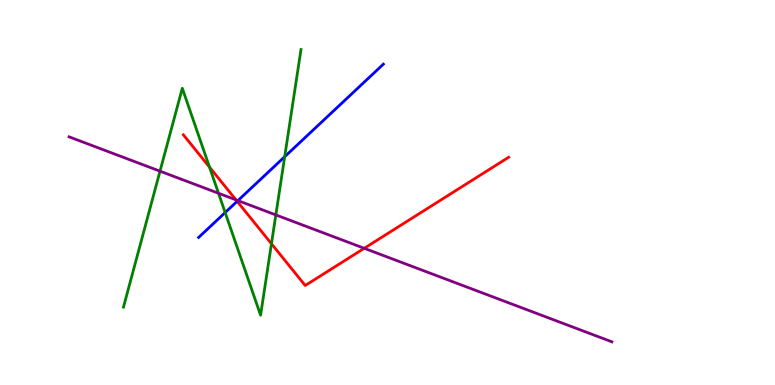[{'lines': ['blue', 'red'], 'intersections': [{'x': 3.06, 'y': 4.77}]}, {'lines': ['green', 'red'], 'intersections': [{'x': 2.7, 'y': 5.66}, {'x': 3.5, 'y': 3.67}]}, {'lines': ['purple', 'red'], 'intersections': [{'x': 3.04, 'y': 4.81}, {'x': 4.7, 'y': 3.55}]}, {'lines': ['blue', 'green'], 'intersections': [{'x': 2.91, 'y': 4.48}, {'x': 3.67, 'y': 5.93}]}, {'lines': ['blue', 'purple'], 'intersections': [{'x': 3.07, 'y': 4.79}]}, {'lines': ['green', 'purple'], 'intersections': [{'x': 2.06, 'y': 5.55}, {'x': 2.82, 'y': 4.98}, {'x': 3.56, 'y': 4.42}]}]